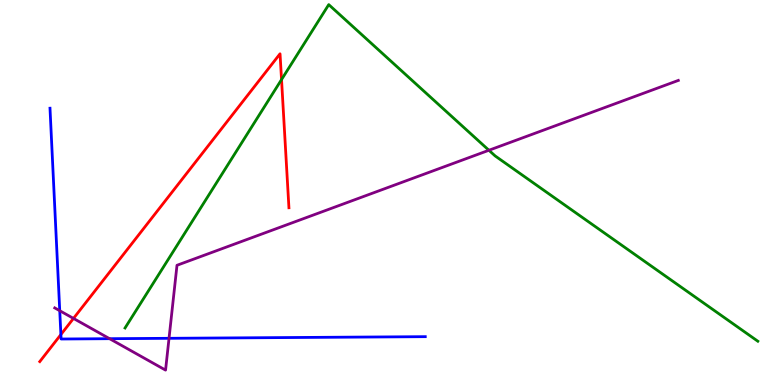[{'lines': ['blue', 'red'], 'intersections': [{'x': 0.786, 'y': 1.31}]}, {'lines': ['green', 'red'], 'intersections': [{'x': 3.63, 'y': 7.93}]}, {'lines': ['purple', 'red'], 'intersections': [{'x': 0.948, 'y': 1.73}]}, {'lines': ['blue', 'green'], 'intersections': []}, {'lines': ['blue', 'purple'], 'intersections': [{'x': 0.771, 'y': 1.93}, {'x': 1.41, 'y': 1.2}, {'x': 2.18, 'y': 1.21}]}, {'lines': ['green', 'purple'], 'intersections': [{'x': 6.31, 'y': 6.1}]}]